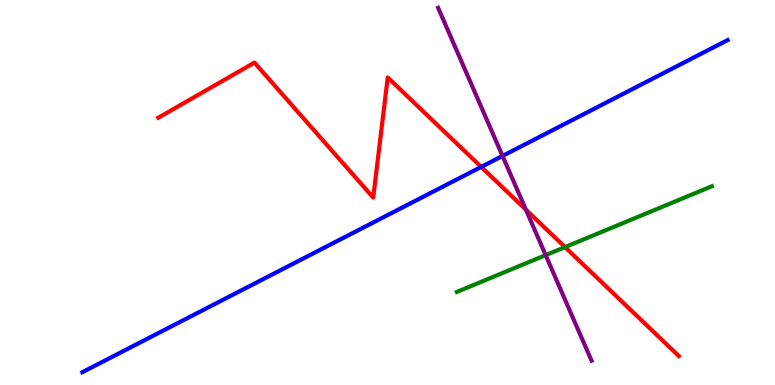[{'lines': ['blue', 'red'], 'intersections': [{'x': 6.21, 'y': 5.66}]}, {'lines': ['green', 'red'], 'intersections': [{'x': 7.29, 'y': 3.58}]}, {'lines': ['purple', 'red'], 'intersections': [{'x': 6.79, 'y': 4.55}]}, {'lines': ['blue', 'green'], 'intersections': []}, {'lines': ['blue', 'purple'], 'intersections': [{'x': 6.48, 'y': 5.95}]}, {'lines': ['green', 'purple'], 'intersections': [{'x': 7.04, 'y': 3.37}]}]